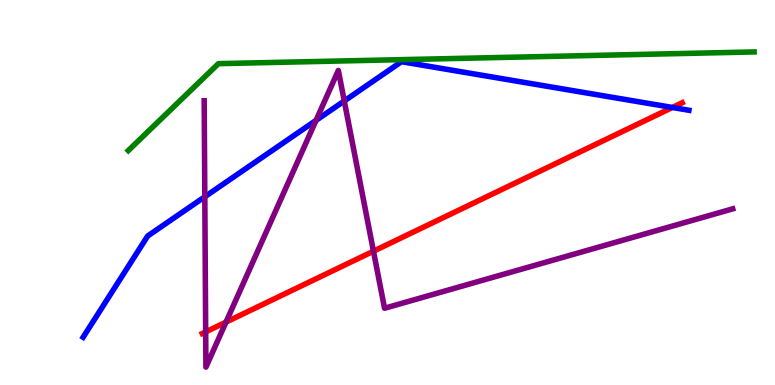[{'lines': ['blue', 'red'], 'intersections': [{'x': 8.68, 'y': 7.21}]}, {'lines': ['green', 'red'], 'intersections': []}, {'lines': ['purple', 'red'], 'intersections': [{'x': 2.65, 'y': 1.38}, {'x': 2.92, 'y': 1.63}, {'x': 4.82, 'y': 3.48}]}, {'lines': ['blue', 'green'], 'intersections': []}, {'lines': ['blue', 'purple'], 'intersections': [{'x': 2.64, 'y': 4.89}, {'x': 4.08, 'y': 6.87}, {'x': 4.44, 'y': 7.38}]}, {'lines': ['green', 'purple'], 'intersections': []}]